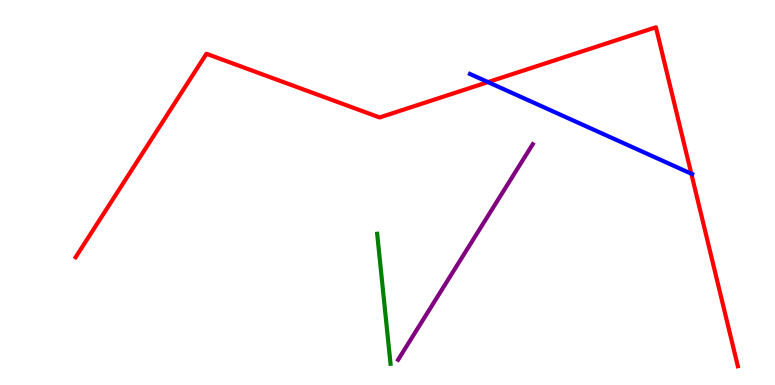[{'lines': ['blue', 'red'], 'intersections': [{'x': 6.3, 'y': 7.87}, {'x': 8.92, 'y': 5.49}]}, {'lines': ['green', 'red'], 'intersections': []}, {'lines': ['purple', 'red'], 'intersections': []}, {'lines': ['blue', 'green'], 'intersections': []}, {'lines': ['blue', 'purple'], 'intersections': []}, {'lines': ['green', 'purple'], 'intersections': []}]